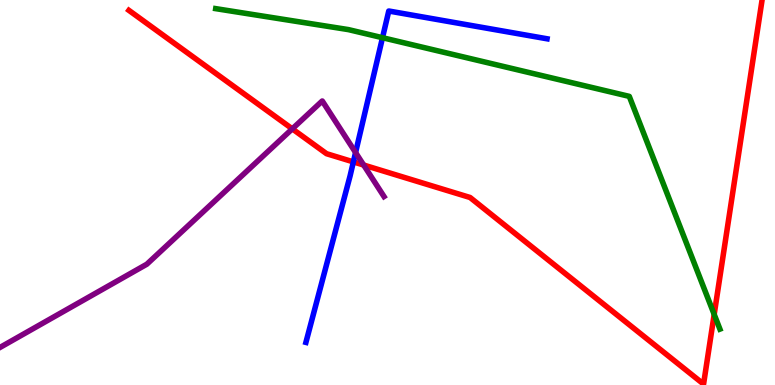[{'lines': ['blue', 'red'], 'intersections': [{'x': 4.56, 'y': 5.79}]}, {'lines': ['green', 'red'], 'intersections': [{'x': 9.22, 'y': 1.83}]}, {'lines': ['purple', 'red'], 'intersections': [{'x': 3.77, 'y': 6.65}, {'x': 4.69, 'y': 5.71}]}, {'lines': ['blue', 'green'], 'intersections': [{'x': 4.94, 'y': 9.02}]}, {'lines': ['blue', 'purple'], 'intersections': [{'x': 4.59, 'y': 6.04}]}, {'lines': ['green', 'purple'], 'intersections': []}]